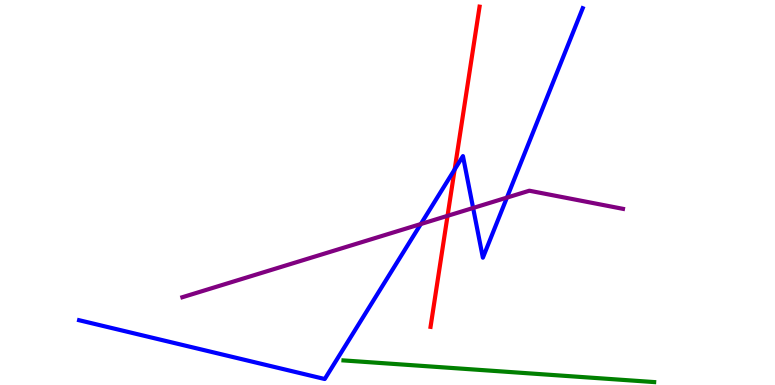[{'lines': ['blue', 'red'], 'intersections': [{'x': 5.87, 'y': 5.6}]}, {'lines': ['green', 'red'], 'intersections': []}, {'lines': ['purple', 'red'], 'intersections': [{'x': 5.77, 'y': 4.39}]}, {'lines': ['blue', 'green'], 'intersections': []}, {'lines': ['blue', 'purple'], 'intersections': [{'x': 5.43, 'y': 4.18}, {'x': 6.1, 'y': 4.6}, {'x': 6.54, 'y': 4.87}]}, {'lines': ['green', 'purple'], 'intersections': []}]